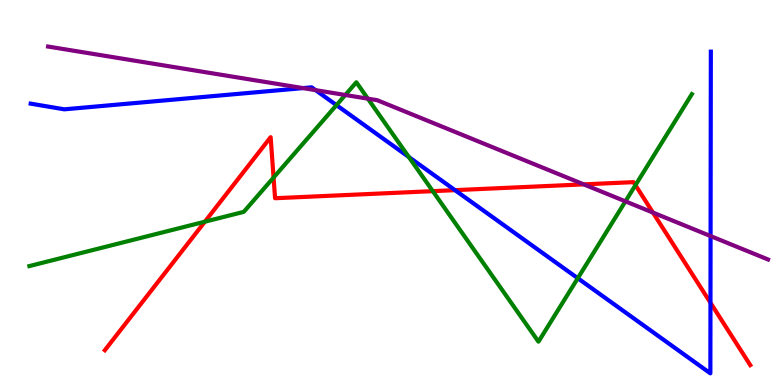[{'lines': ['blue', 'red'], 'intersections': [{'x': 5.87, 'y': 5.06}, {'x': 9.17, 'y': 2.14}]}, {'lines': ['green', 'red'], 'intersections': [{'x': 2.64, 'y': 4.24}, {'x': 3.53, 'y': 5.39}, {'x': 5.58, 'y': 5.04}, {'x': 8.2, 'y': 5.19}]}, {'lines': ['purple', 'red'], 'intersections': [{'x': 7.53, 'y': 5.21}, {'x': 8.42, 'y': 4.48}]}, {'lines': ['blue', 'green'], 'intersections': [{'x': 4.34, 'y': 7.27}, {'x': 5.28, 'y': 5.92}, {'x': 7.46, 'y': 2.77}]}, {'lines': ['blue', 'purple'], 'intersections': [{'x': 3.91, 'y': 7.71}, {'x': 4.07, 'y': 7.66}, {'x': 9.17, 'y': 3.87}]}, {'lines': ['green', 'purple'], 'intersections': [{'x': 4.46, 'y': 7.53}, {'x': 4.75, 'y': 7.44}, {'x': 8.07, 'y': 4.77}]}]